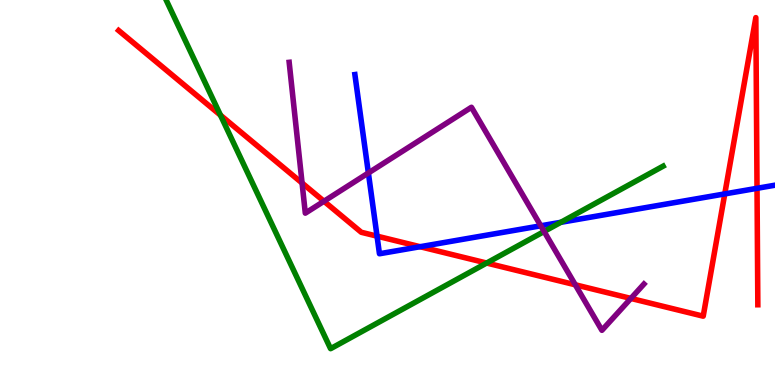[{'lines': ['blue', 'red'], 'intersections': [{'x': 4.87, 'y': 3.87}, {'x': 5.42, 'y': 3.59}, {'x': 9.35, 'y': 4.96}, {'x': 9.77, 'y': 5.11}]}, {'lines': ['green', 'red'], 'intersections': [{'x': 2.84, 'y': 7.01}, {'x': 6.28, 'y': 3.17}]}, {'lines': ['purple', 'red'], 'intersections': [{'x': 3.9, 'y': 5.25}, {'x': 4.18, 'y': 4.77}, {'x': 7.42, 'y': 2.6}, {'x': 8.14, 'y': 2.25}]}, {'lines': ['blue', 'green'], 'intersections': [{'x': 7.24, 'y': 4.23}]}, {'lines': ['blue', 'purple'], 'intersections': [{'x': 4.75, 'y': 5.51}, {'x': 6.98, 'y': 4.14}]}, {'lines': ['green', 'purple'], 'intersections': [{'x': 7.02, 'y': 3.99}]}]